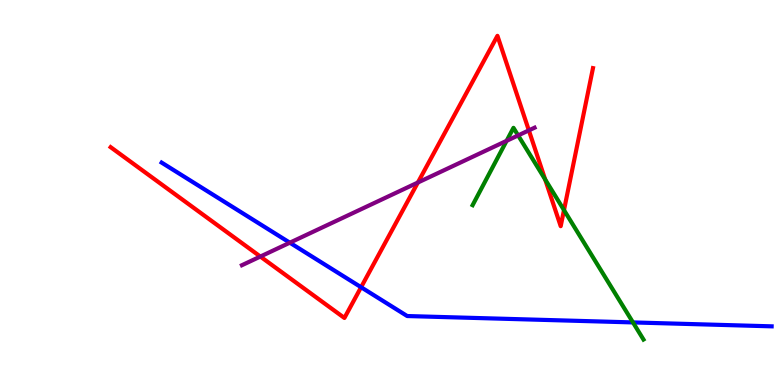[{'lines': ['blue', 'red'], 'intersections': [{'x': 4.66, 'y': 2.54}]}, {'lines': ['green', 'red'], 'intersections': [{'x': 7.03, 'y': 5.34}, {'x': 7.28, 'y': 4.54}]}, {'lines': ['purple', 'red'], 'intersections': [{'x': 3.36, 'y': 3.34}, {'x': 5.39, 'y': 5.26}, {'x': 6.82, 'y': 6.61}]}, {'lines': ['blue', 'green'], 'intersections': [{'x': 8.17, 'y': 1.63}]}, {'lines': ['blue', 'purple'], 'intersections': [{'x': 3.74, 'y': 3.7}]}, {'lines': ['green', 'purple'], 'intersections': [{'x': 6.54, 'y': 6.34}, {'x': 6.69, 'y': 6.48}]}]